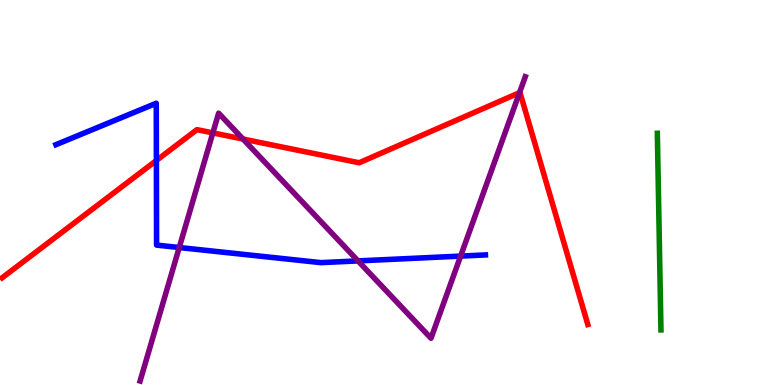[{'lines': ['blue', 'red'], 'intersections': [{'x': 2.02, 'y': 5.83}]}, {'lines': ['green', 'red'], 'intersections': []}, {'lines': ['purple', 'red'], 'intersections': [{'x': 2.75, 'y': 6.55}, {'x': 3.14, 'y': 6.39}, {'x': 6.7, 'y': 7.59}]}, {'lines': ['blue', 'green'], 'intersections': []}, {'lines': ['blue', 'purple'], 'intersections': [{'x': 2.31, 'y': 3.57}, {'x': 4.62, 'y': 3.22}, {'x': 5.94, 'y': 3.35}]}, {'lines': ['green', 'purple'], 'intersections': []}]